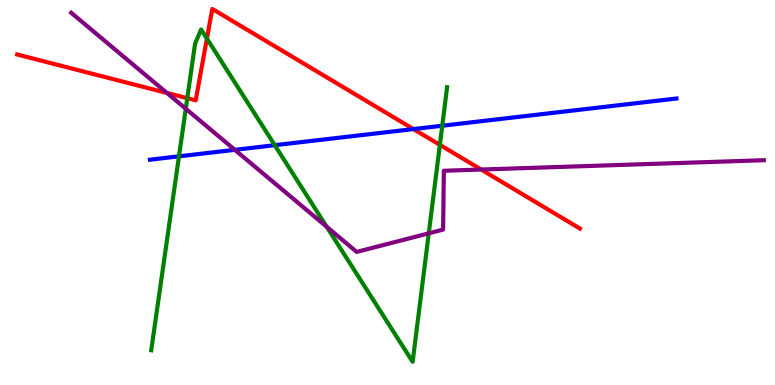[{'lines': ['blue', 'red'], 'intersections': [{'x': 5.33, 'y': 6.65}]}, {'lines': ['green', 'red'], 'intersections': [{'x': 2.42, 'y': 7.45}, {'x': 2.67, 'y': 9.0}, {'x': 5.68, 'y': 6.24}]}, {'lines': ['purple', 'red'], 'intersections': [{'x': 2.15, 'y': 7.59}, {'x': 6.21, 'y': 5.6}]}, {'lines': ['blue', 'green'], 'intersections': [{'x': 2.31, 'y': 5.94}, {'x': 3.55, 'y': 6.23}, {'x': 5.71, 'y': 6.73}]}, {'lines': ['blue', 'purple'], 'intersections': [{'x': 3.03, 'y': 6.11}]}, {'lines': ['green', 'purple'], 'intersections': [{'x': 2.4, 'y': 7.18}, {'x': 4.22, 'y': 4.11}, {'x': 5.53, 'y': 3.94}]}]